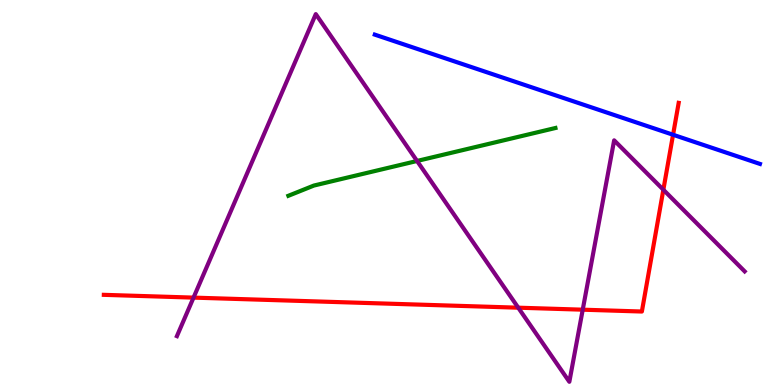[{'lines': ['blue', 'red'], 'intersections': [{'x': 8.68, 'y': 6.5}]}, {'lines': ['green', 'red'], 'intersections': []}, {'lines': ['purple', 'red'], 'intersections': [{'x': 2.5, 'y': 2.27}, {'x': 6.69, 'y': 2.01}, {'x': 7.52, 'y': 1.96}, {'x': 8.56, 'y': 5.07}]}, {'lines': ['blue', 'green'], 'intersections': []}, {'lines': ['blue', 'purple'], 'intersections': []}, {'lines': ['green', 'purple'], 'intersections': [{'x': 5.38, 'y': 5.82}]}]